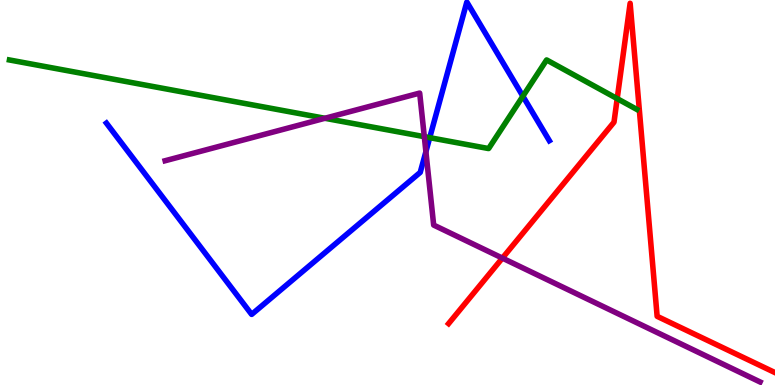[{'lines': ['blue', 'red'], 'intersections': []}, {'lines': ['green', 'red'], 'intersections': [{'x': 7.96, 'y': 7.44}]}, {'lines': ['purple', 'red'], 'intersections': [{'x': 6.48, 'y': 3.3}]}, {'lines': ['blue', 'green'], 'intersections': [{'x': 5.54, 'y': 6.42}, {'x': 6.75, 'y': 7.5}]}, {'lines': ['blue', 'purple'], 'intersections': [{'x': 5.5, 'y': 6.06}]}, {'lines': ['green', 'purple'], 'intersections': [{'x': 4.19, 'y': 6.93}, {'x': 5.47, 'y': 6.45}]}]